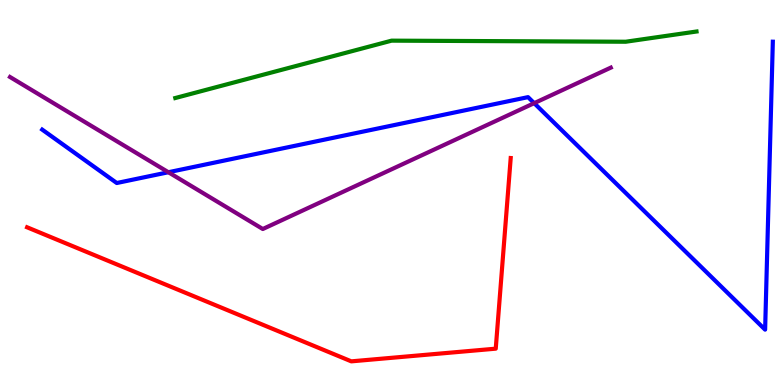[{'lines': ['blue', 'red'], 'intersections': []}, {'lines': ['green', 'red'], 'intersections': []}, {'lines': ['purple', 'red'], 'intersections': []}, {'lines': ['blue', 'green'], 'intersections': []}, {'lines': ['blue', 'purple'], 'intersections': [{'x': 2.17, 'y': 5.53}, {'x': 6.89, 'y': 7.32}]}, {'lines': ['green', 'purple'], 'intersections': []}]